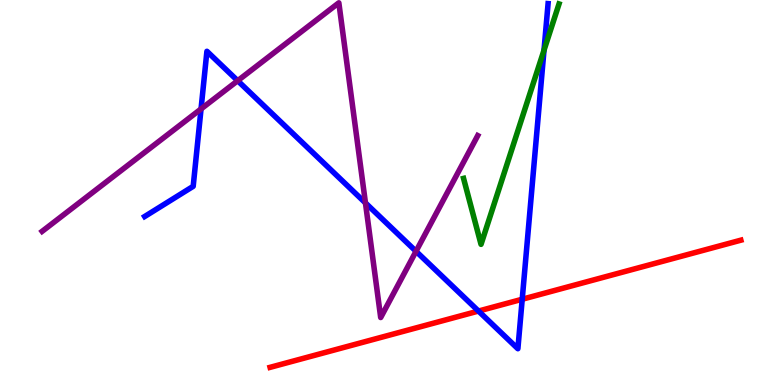[{'lines': ['blue', 'red'], 'intersections': [{'x': 6.17, 'y': 1.92}, {'x': 6.74, 'y': 2.23}]}, {'lines': ['green', 'red'], 'intersections': []}, {'lines': ['purple', 'red'], 'intersections': []}, {'lines': ['blue', 'green'], 'intersections': [{'x': 7.02, 'y': 8.7}]}, {'lines': ['blue', 'purple'], 'intersections': [{'x': 2.59, 'y': 7.17}, {'x': 3.07, 'y': 7.9}, {'x': 4.72, 'y': 4.73}, {'x': 5.37, 'y': 3.47}]}, {'lines': ['green', 'purple'], 'intersections': []}]